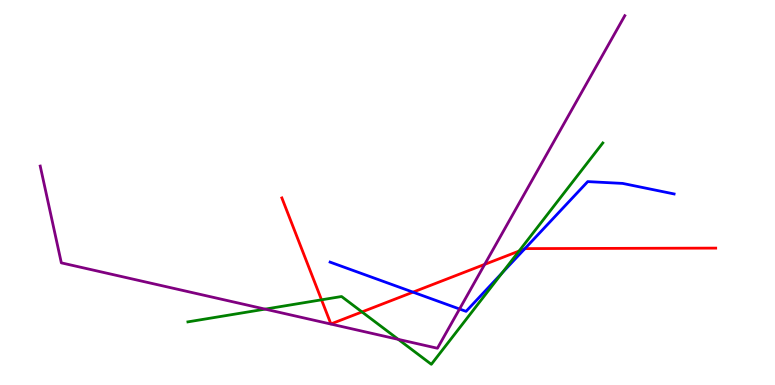[{'lines': ['blue', 'red'], 'intersections': [{'x': 5.33, 'y': 2.41}, {'x': 6.77, 'y': 3.53}]}, {'lines': ['green', 'red'], 'intersections': [{'x': 4.15, 'y': 2.21}, {'x': 4.67, 'y': 1.9}, {'x': 6.7, 'y': 3.48}]}, {'lines': ['purple', 'red'], 'intersections': [{'x': 6.25, 'y': 3.13}]}, {'lines': ['blue', 'green'], 'intersections': [{'x': 6.48, 'y': 2.91}]}, {'lines': ['blue', 'purple'], 'intersections': [{'x': 5.93, 'y': 1.97}]}, {'lines': ['green', 'purple'], 'intersections': [{'x': 3.42, 'y': 1.97}, {'x': 5.14, 'y': 1.19}]}]